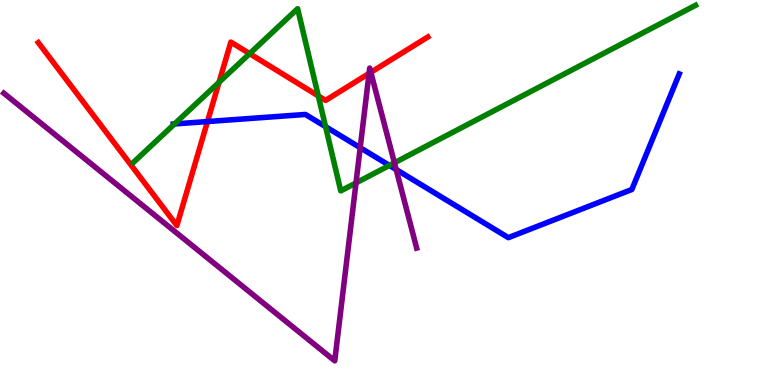[{'lines': ['blue', 'red'], 'intersections': [{'x': 2.68, 'y': 6.84}]}, {'lines': ['green', 'red'], 'intersections': [{'x': 2.83, 'y': 7.86}, {'x': 3.22, 'y': 8.61}, {'x': 4.11, 'y': 7.51}]}, {'lines': ['purple', 'red'], 'intersections': [{'x': 4.76, 'y': 8.09}, {'x': 4.78, 'y': 8.12}]}, {'lines': ['blue', 'green'], 'intersections': [{'x': 2.25, 'y': 6.78}, {'x': 4.2, 'y': 6.71}, {'x': 5.02, 'y': 5.7}]}, {'lines': ['blue', 'purple'], 'intersections': [{'x': 4.65, 'y': 6.16}, {'x': 5.11, 'y': 5.6}]}, {'lines': ['green', 'purple'], 'intersections': [{'x': 4.59, 'y': 5.25}, {'x': 5.09, 'y': 5.77}]}]